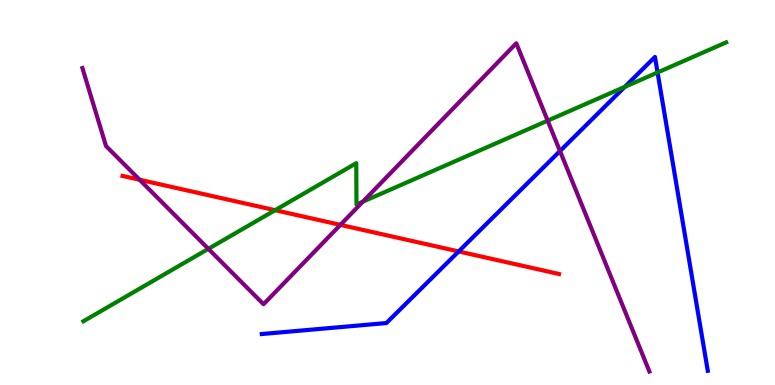[{'lines': ['blue', 'red'], 'intersections': [{'x': 5.92, 'y': 3.47}]}, {'lines': ['green', 'red'], 'intersections': [{'x': 3.55, 'y': 4.54}]}, {'lines': ['purple', 'red'], 'intersections': [{'x': 1.8, 'y': 5.33}, {'x': 4.39, 'y': 4.16}]}, {'lines': ['blue', 'green'], 'intersections': [{'x': 8.06, 'y': 7.74}, {'x': 8.48, 'y': 8.12}]}, {'lines': ['blue', 'purple'], 'intersections': [{'x': 7.23, 'y': 6.08}]}, {'lines': ['green', 'purple'], 'intersections': [{'x': 2.69, 'y': 3.54}, {'x': 4.68, 'y': 4.76}, {'x': 7.07, 'y': 6.87}]}]